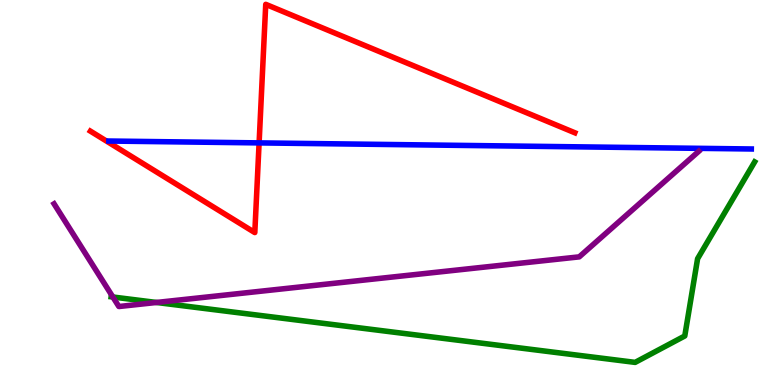[{'lines': ['blue', 'red'], 'intersections': [{'x': 3.34, 'y': 6.29}]}, {'lines': ['green', 'red'], 'intersections': []}, {'lines': ['purple', 'red'], 'intersections': []}, {'lines': ['blue', 'green'], 'intersections': []}, {'lines': ['blue', 'purple'], 'intersections': []}, {'lines': ['green', 'purple'], 'intersections': [{'x': 1.46, 'y': 2.29}, {'x': 2.02, 'y': 2.14}]}]